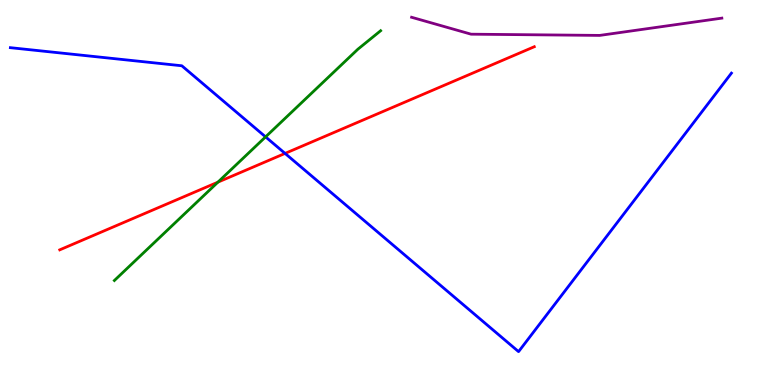[{'lines': ['blue', 'red'], 'intersections': [{'x': 3.68, 'y': 6.02}]}, {'lines': ['green', 'red'], 'intersections': [{'x': 2.81, 'y': 5.27}]}, {'lines': ['purple', 'red'], 'intersections': []}, {'lines': ['blue', 'green'], 'intersections': [{'x': 3.43, 'y': 6.44}]}, {'lines': ['blue', 'purple'], 'intersections': []}, {'lines': ['green', 'purple'], 'intersections': []}]